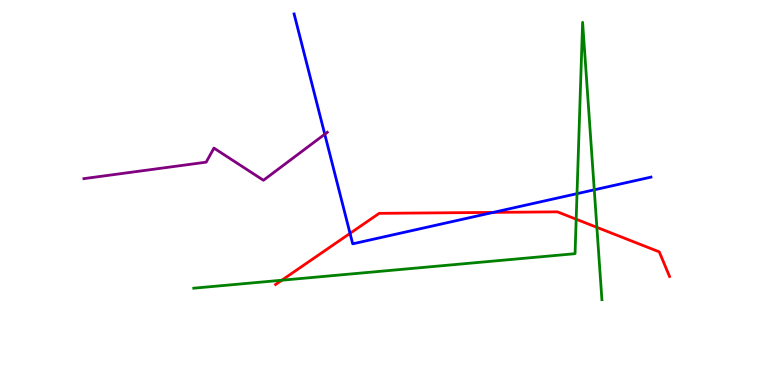[{'lines': ['blue', 'red'], 'intersections': [{'x': 4.52, 'y': 3.94}, {'x': 6.36, 'y': 4.48}]}, {'lines': ['green', 'red'], 'intersections': [{'x': 3.64, 'y': 2.72}, {'x': 7.43, 'y': 4.31}, {'x': 7.7, 'y': 4.09}]}, {'lines': ['purple', 'red'], 'intersections': []}, {'lines': ['blue', 'green'], 'intersections': [{'x': 7.45, 'y': 4.97}, {'x': 7.67, 'y': 5.07}]}, {'lines': ['blue', 'purple'], 'intersections': [{'x': 4.19, 'y': 6.51}]}, {'lines': ['green', 'purple'], 'intersections': []}]